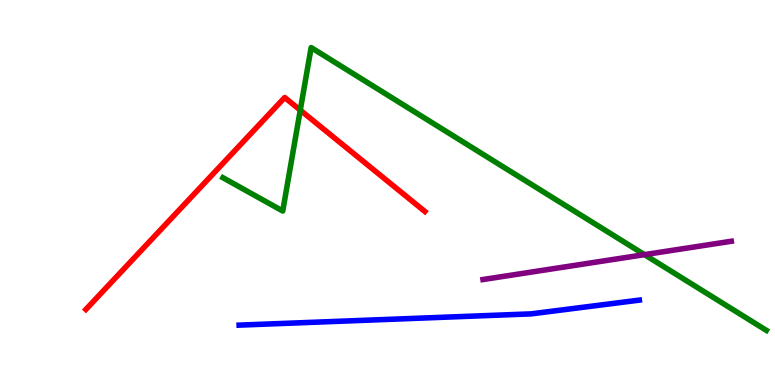[{'lines': ['blue', 'red'], 'intersections': []}, {'lines': ['green', 'red'], 'intersections': [{'x': 3.87, 'y': 7.14}]}, {'lines': ['purple', 'red'], 'intersections': []}, {'lines': ['blue', 'green'], 'intersections': []}, {'lines': ['blue', 'purple'], 'intersections': []}, {'lines': ['green', 'purple'], 'intersections': [{'x': 8.32, 'y': 3.39}]}]